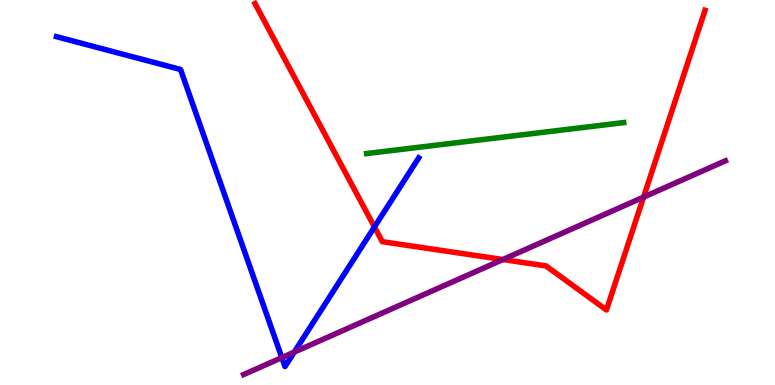[{'lines': ['blue', 'red'], 'intersections': [{'x': 4.83, 'y': 4.11}]}, {'lines': ['green', 'red'], 'intersections': []}, {'lines': ['purple', 'red'], 'intersections': [{'x': 6.49, 'y': 3.26}, {'x': 8.3, 'y': 4.88}]}, {'lines': ['blue', 'green'], 'intersections': []}, {'lines': ['blue', 'purple'], 'intersections': [{'x': 3.64, 'y': 0.712}, {'x': 3.8, 'y': 0.855}]}, {'lines': ['green', 'purple'], 'intersections': []}]